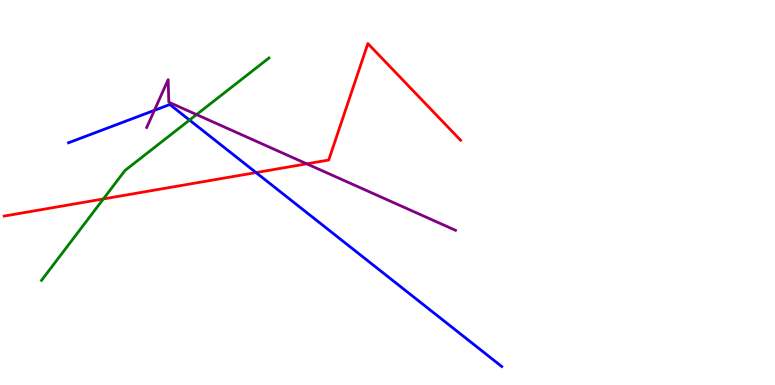[{'lines': ['blue', 'red'], 'intersections': [{'x': 3.3, 'y': 5.52}]}, {'lines': ['green', 'red'], 'intersections': [{'x': 1.33, 'y': 4.83}]}, {'lines': ['purple', 'red'], 'intersections': [{'x': 3.96, 'y': 5.74}]}, {'lines': ['blue', 'green'], 'intersections': [{'x': 2.45, 'y': 6.88}]}, {'lines': ['blue', 'purple'], 'intersections': [{'x': 1.99, 'y': 7.13}]}, {'lines': ['green', 'purple'], 'intersections': [{'x': 2.54, 'y': 7.02}]}]